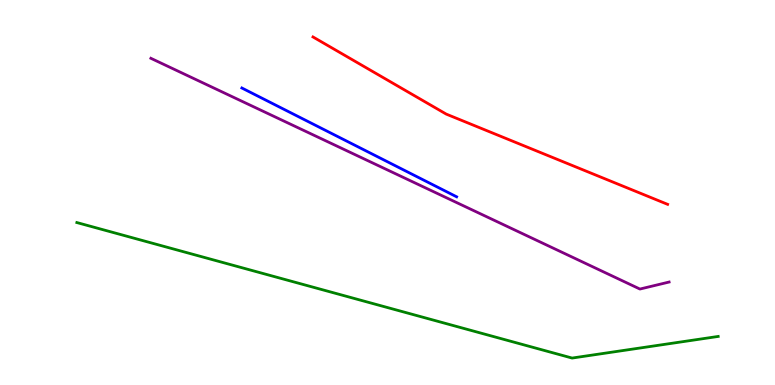[{'lines': ['blue', 'red'], 'intersections': []}, {'lines': ['green', 'red'], 'intersections': []}, {'lines': ['purple', 'red'], 'intersections': []}, {'lines': ['blue', 'green'], 'intersections': []}, {'lines': ['blue', 'purple'], 'intersections': []}, {'lines': ['green', 'purple'], 'intersections': []}]